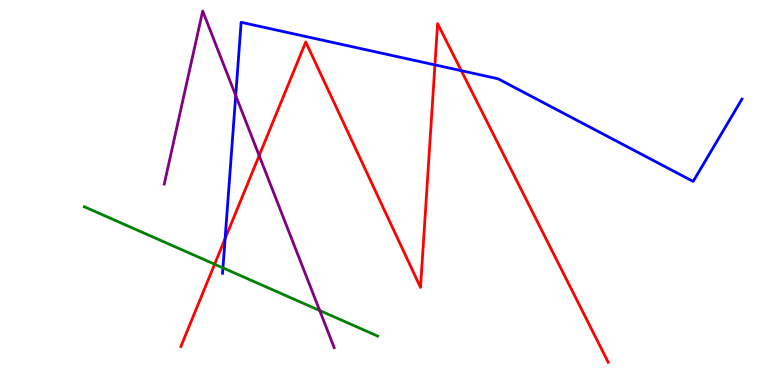[{'lines': ['blue', 'red'], 'intersections': [{'x': 2.9, 'y': 3.8}, {'x': 5.61, 'y': 8.31}, {'x': 5.95, 'y': 8.16}]}, {'lines': ['green', 'red'], 'intersections': [{'x': 2.77, 'y': 3.14}]}, {'lines': ['purple', 'red'], 'intersections': [{'x': 3.34, 'y': 5.96}]}, {'lines': ['blue', 'green'], 'intersections': [{'x': 2.88, 'y': 3.04}]}, {'lines': ['blue', 'purple'], 'intersections': [{'x': 3.04, 'y': 7.52}]}, {'lines': ['green', 'purple'], 'intersections': [{'x': 4.13, 'y': 1.93}]}]